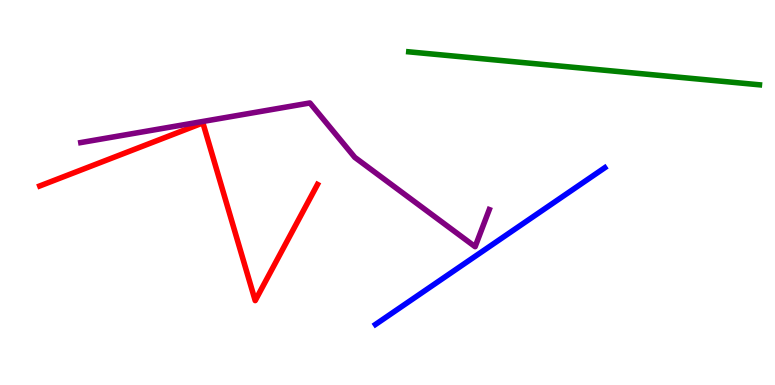[{'lines': ['blue', 'red'], 'intersections': []}, {'lines': ['green', 'red'], 'intersections': []}, {'lines': ['purple', 'red'], 'intersections': []}, {'lines': ['blue', 'green'], 'intersections': []}, {'lines': ['blue', 'purple'], 'intersections': []}, {'lines': ['green', 'purple'], 'intersections': []}]